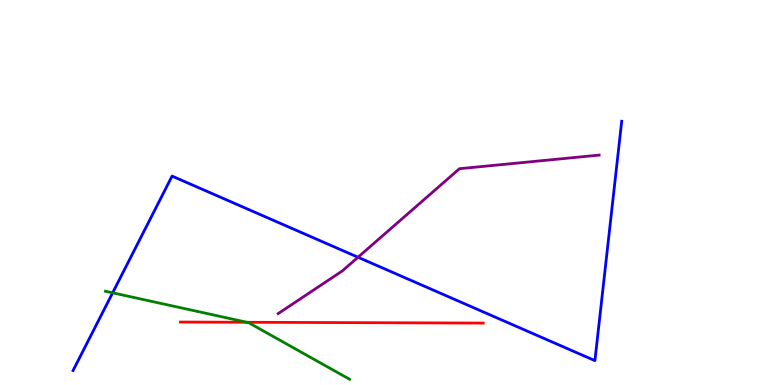[{'lines': ['blue', 'red'], 'intersections': []}, {'lines': ['green', 'red'], 'intersections': [{'x': 3.19, 'y': 1.63}]}, {'lines': ['purple', 'red'], 'intersections': []}, {'lines': ['blue', 'green'], 'intersections': [{'x': 1.45, 'y': 2.39}]}, {'lines': ['blue', 'purple'], 'intersections': [{'x': 4.62, 'y': 3.32}]}, {'lines': ['green', 'purple'], 'intersections': []}]